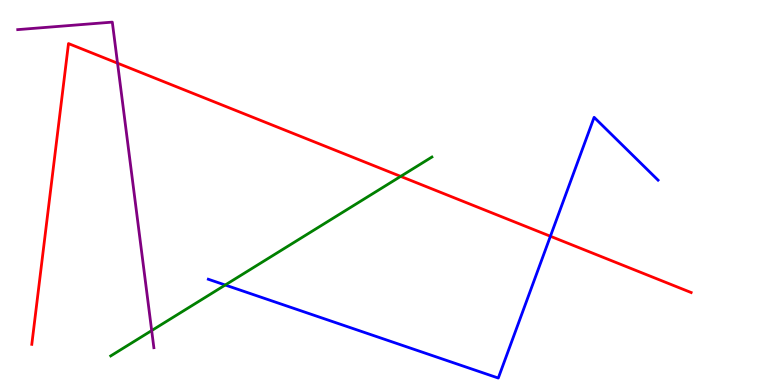[{'lines': ['blue', 'red'], 'intersections': [{'x': 7.1, 'y': 3.86}]}, {'lines': ['green', 'red'], 'intersections': [{'x': 5.17, 'y': 5.42}]}, {'lines': ['purple', 'red'], 'intersections': [{'x': 1.52, 'y': 8.36}]}, {'lines': ['blue', 'green'], 'intersections': [{'x': 2.91, 'y': 2.6}]}, {'lines': ['blue', 'purple'], 'intersections': []}, {'lines': ['green', 'purple'], 'intersections': [{'x': 1.96, 'y': 1.41}]}]